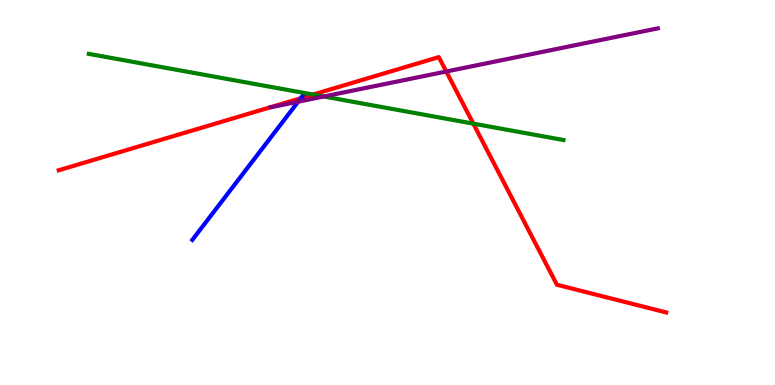[{'lines': ['blue', 'red'], 'intersections': [{'x': 3.88, 'y': 7.45}]}, {'lines': ['green', 'red'], 'intersections': [{'x': 4.04, 'y': 7.54}, {'x': 6.11, 'y': 6.79}]}, {'lines': ['purple', 'red'], 'intersections': [{'x': 5.76, 'y': 8.14}]}, {'lines': ['blue', 'green'], 'intersections': []}, {'lines': ['blue', 'purple'], 'intersections': [{'x': 3.85, 'y': 7.36}]}, {'lines': ['green', 'purple'], 'intersections': [{'x': 4.18, 'y': 7.49}]}]